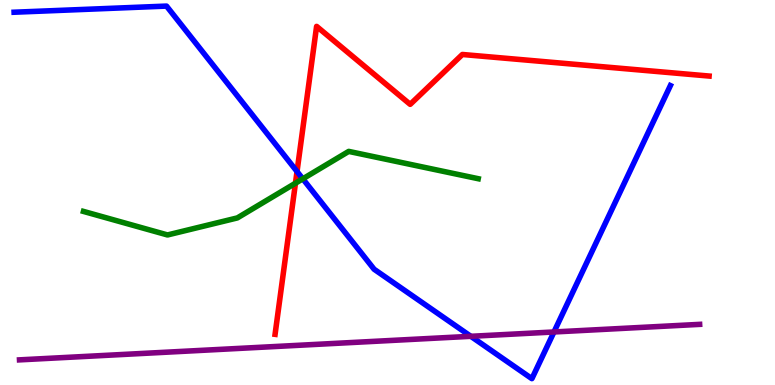[{'lines': ['blue', 'red'], 'intersections': [{'x': 3.83, 'y': 5.54}]}, {'lines': ['green', 'red'], 'intersections': [{'x': 3.81, 'y': 5.24}]}, {'lines': ['purple', 'red'], 'intersections': []}, {'lines': ['blue', 'green'], 'intersections': [{'x': 3.91, 'y': 5.35}]}, {'lines': ['blue', 'purple'], 'intersections': [{'x': 6.08, 'y': 1.26}, {'x': 7.15, 'y': 1.38}]}, {'lines': ['green', 'purple'], 'intersections': []}]